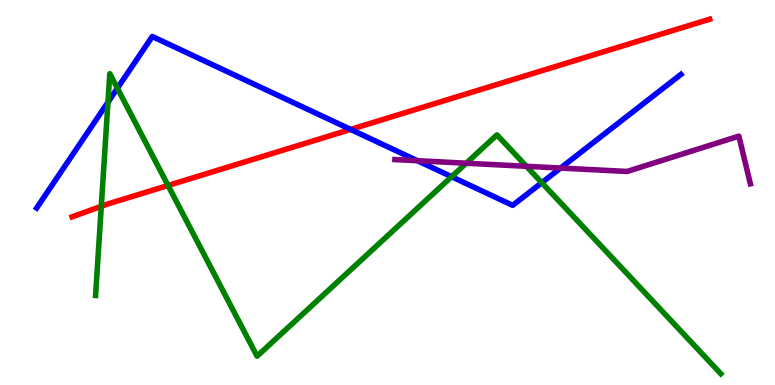[{'lines': ['blue', 'red'], 'intersections': [{'x': 4.52, 'y': 6.64}]}, {'lines': ['green', 'red'], 'intersections': [{'x': 1.31, 'y': 4.64}, {'x': 2.17, 'y': 5.18}]}, {'lines': ['purple', 'red'], 'intersections': []}, {'lines': ['blue', 'green'], 'intersections': [{'x': 1.39, 'y': 7.34}, {'x': 1.51, 'y': 7.71}, {'x': 5.83, 'y': 5.41}, {'x': 6.99, 'y': 5.25}]}, {'lines': ['blue', 'purple'], 'intersections': [{'x': 5.39, 'y': 5.83}, {'x': 7.23, 'y': 5.63}]}, {'lines': ['green', 'purple'], 'intersections': [{'x': 6.02, 'y': 5.76}, {'x': 6.79, 'y': 5.68}]}]